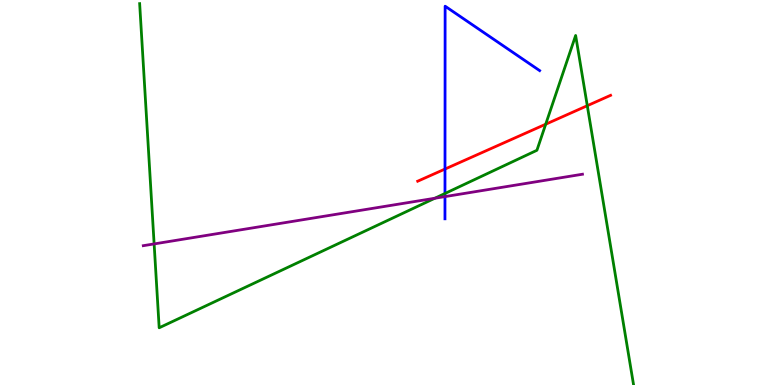[{'lines': ['blue', 'red'], 'intersections': [{'x': 5.74, 'y': 5.61}]}, {'lines': ['green', 'red'], 'intersections': [{'x': 7.04, 'y': 6.77}, {'x': 7.58, 'y': 7.25}]}, {'lines': ['purple', 'red'], 'intersections': []}, {'lines': ['blue', 'green'], 'intersections': [{'x': 5.74, 'y': 4.97}]}, {'lines': ['blue', 'purple'], 'intersections': [{'x': 5.74, 'y': 4.89}]}, {'lines': ['green', 'purple'], 'intersections': [{'x': 1.99, 'y': 3.66}, {'x': 5.61, 'y': 4.85}]}]